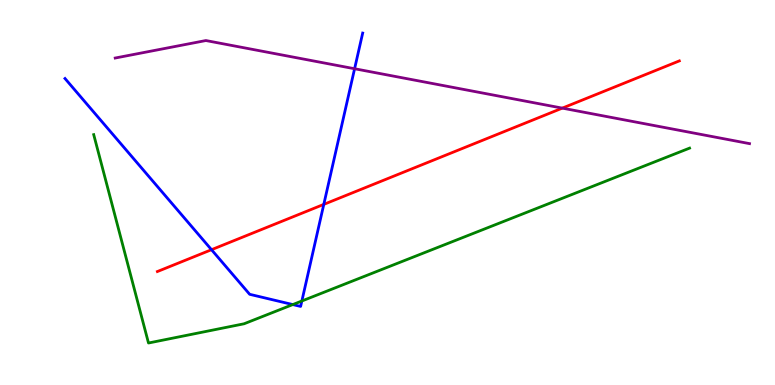[{'lines': ['blue', 'red'], 'intersections': [{'x': 2.73, 'y': 3.51}, {'x': 4.18, 'y': 4.69}]}, {'lines': ['green', 'red'], 'intersections': []}, {'lines': ['purple', 'red'], 'intersections': [{'x': 7.26, 'y': 7.19}]}, {'lines': ['blue', 'green'], 'intersections': [{'x': 3.78, 'y': 2.09}, {'x': 3.89, 'y': 2.18}]}, {'lines': ['blue', 'purple'], 'intersections': [{'x': 4.58, 'y': 8.21}]}, {'lines': ['green', 'purple'], 'intersections': []}]